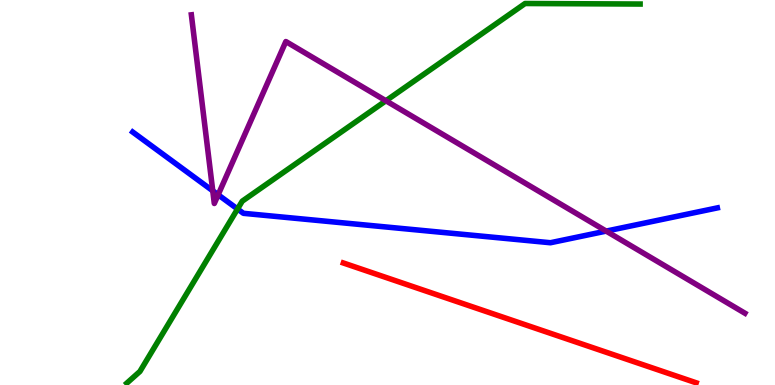[{'lines': ['blue', 'red'], 'intersections': []}, {'lines': ['green', 'red'], 'intersections': []}, {'lines': ['purple', 'red'], 'intersections': []}, {'lines': ['blue', 'green'], 'intersections': [{'x': 3.06, 'y': 4.57}]}, {'lines': ['blue', 'purple'], 'intersections': [{'x': 2.75, 'y': 5.04}, {'x': 2.81, 'y': 4.94}, {'x': 7.82, 'y': 4.0}]}, {'lines': ['green', 'purple'], 'intersections': [{'x': 4.98, 'y': 7.38}]}]